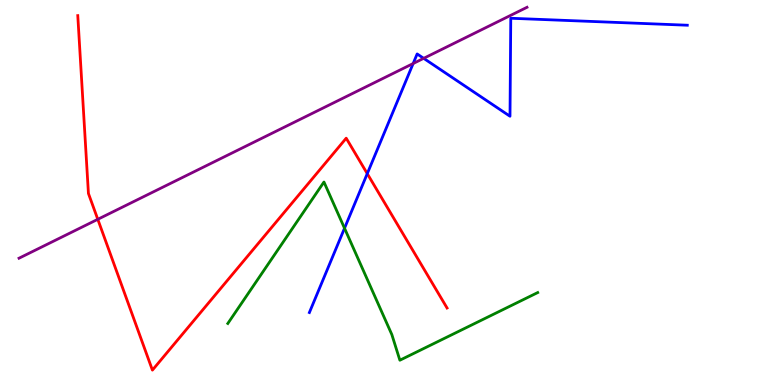[{'lines': ['blue', 'red'], 'intersections': [{'x': 4.74, 'y': 5.49}]}, {'lines': ['green', 'red'], 'intersections': []}, {'lines': ['purple', 'red'], 'intersections': [{'x': 1.26, 'y': 4.3}]}, {'lines': ['blue', 'green'], 'intersections': [{'x': 4.45, 'y': 4.07}]}, {'lines': ['blue', 'purple'], 'intersections': [{'x': 5.33, 'y': 8.35}, {'x': 5.47, 'y': 8.48}]}, {'lines': ['green', 'purple'], 'intersections': []}]